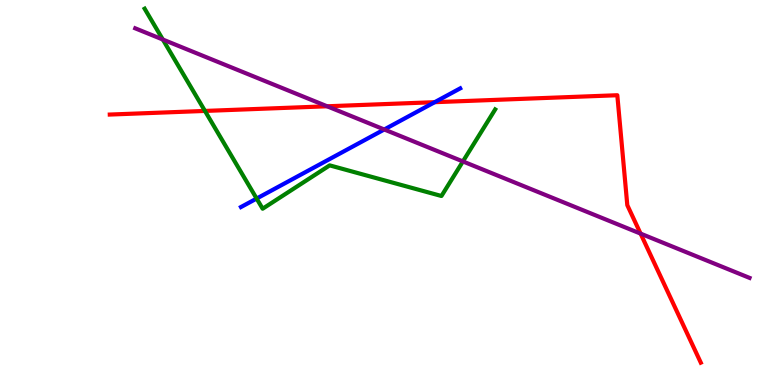[{'lines': ['blue', 'red'], 'intersections': [{'x': 5.61, 'y': 7.35}]}, {'lines': ['green', 'red'], 'intersections': [{'x': 2.64, 'y': 7.12}]}, {'lines': ['purple', 'red'], 'intersections': [{'x': 4.22, 'y': 7.24}, {'x': 8.27, 'y': 3.93}]}, {'lines': ['blue', 'green'], 'intersections': [{'x': 3.31, 'y': 4.84}]}, {'lines': ['blue', 'purple'], 'intersections': [{'x': 4.96, 'y': 6.64}]}, {'lines': ['green', 'purple'], 'intersections': [{'x': 2.1, 'y': 8.97}, {'x': 5.97, 'y': 5.81}]}]